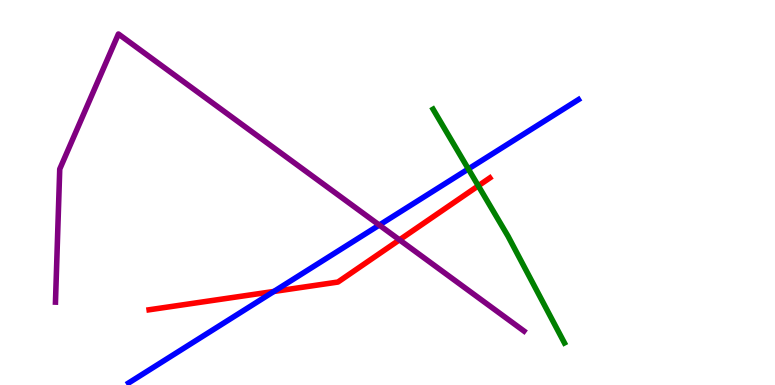[{'lines': ['blue', 'red'], 'intersections': [{'x': 3.53, 'y': 2.43}]}, {'lines': ['green', 'red'], 'intersections': [{'x': 6.17, 'y': 5.17}]}, {'lines': ['purple', 'red'], 'intersections': [{'x': 5.15, 'y': 3.77}]}, {'lines': ['blue', 'green'], 'intersections': [{'x': 6.04, 'y': 5.61}]}, {'lines': ['blue', 'purple'], 'intersections': [{'x': 4.89, 'y': 4.15}]}, {'lines': ['green', 'purple'], 'intersections': []}]